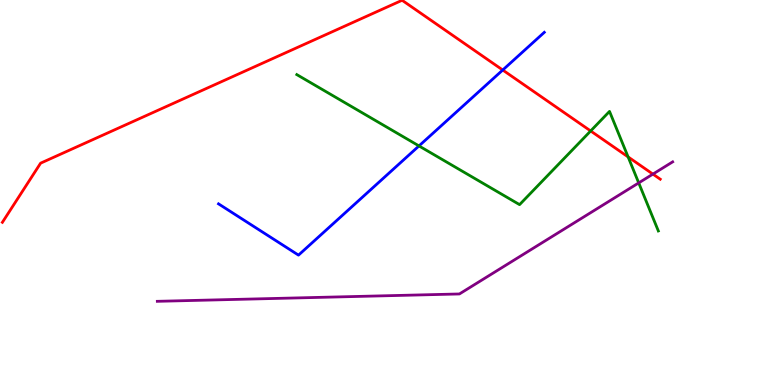[{'lines': ['blue', 'red'], 'intersections': [{'x': 6.49, 'y': 8.18}]}, {'lines': ['green', 'red'], 'intersections': [{'x': 7.62, 'y': 6.6}, {'x': 8.1, 'y': 5.92}]}, {'lines': ['purple', 'red'], 'intersections': [{'x': 8.42, 'y': 5.48}]}, {'lines': ['blue', 'green'], 'intersections': [{'x': 5.41, 'y': 6.21}]}, {'lines': ['blue', 'purple'], 'intersections': []}, {'lines': ['green', 'purple'], 'intersections': [{'x': 8.24, 'y': 5.25}]}]